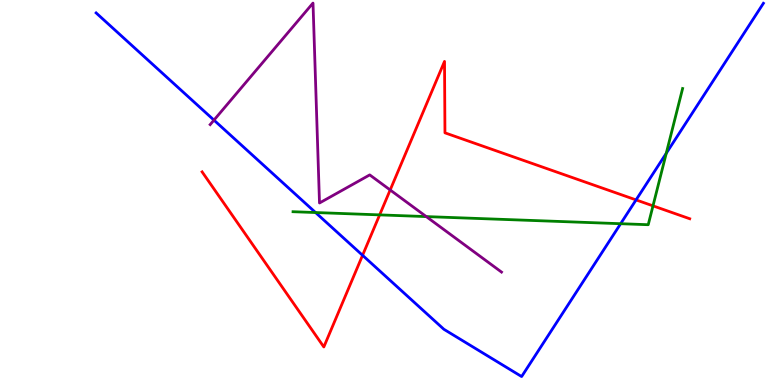[{'lines': ['blue', 'red'], 'intersections': [{'x': 4.68, 'y': 3.37}, {'x': 8.21, 'y': 4.81}]}, {'lines': ['green', 'red'], 'intersections': [{'x': 4.9, 'y': 4.42}, {'x': 8.43, 'y': 4.65}]}, {'lines': ['purple', 'red'], 'intersections': [{'x': 5.03, 'y': 5.07}]}, {'lines': ['blue', 'green'], 'intersections': [{'x': 4.07, 'y': 4.48}, {'x': 8.01, 'y': 4.19}, {'x': 8.6, 'y': 6.02}]}, {'lines': ['blue', 'purple'], 'intersections': [{'x': 2.76, 'y': 6.88}]}, {'lines': ['green', 'purple'], 'intersections': [{'x': 5.5, 'y': 4.37}]}]